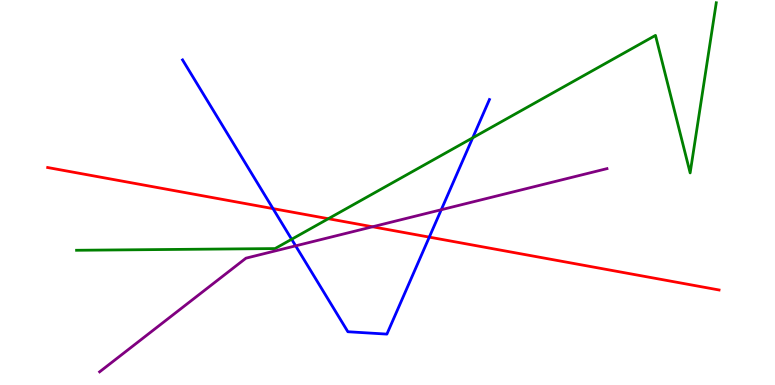[{'lines': ['blue', 'red'], 'intersections': [{'x': 3.52, 'y': 4.58}, {'x': 5.54, 'y': 3.84}]}, {'lines': ['green', 'red'], 'intersections': [{'x': 4.24, 'y': 4.32}]}, {'lines': ['purple', 'red'], 'intersections': [{'x': 4.81, 'y': 4.11}]}, {'lines': ['blue', 'green'], 'intersections': [{'x': 3.76, 'y': 3.79}, {'x': 6.1, 'y': 6.42}]}, {'lines': ['blue', 'purple'], 'intersections': [{'x': 3.81, 'y': 3.61}, {'x': 5.69, 'y': 4.55}]}, {'lines': ['green', 'purple'], 'intersections': []}]